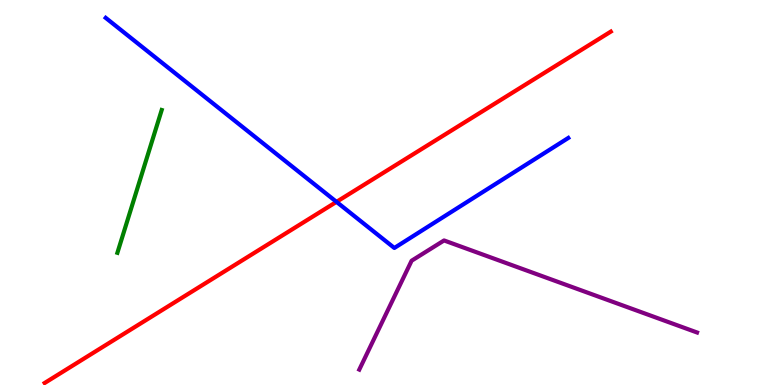[{'lines': ['blue', 'red'], 'intersections': [{'x': 4.34, 'y': 4.76}]}, {'lines': ['green', 'red'], 'intersections': []}, {'lines': ['purple', 'red'], 'intersections': []}, {'lines': ['blue', 'green'], 'intersections': []}, {'lines': ['blue', 'purple'], 'intersections': []}, {'lines': ['green', 'purple'], 'intersections': []}]